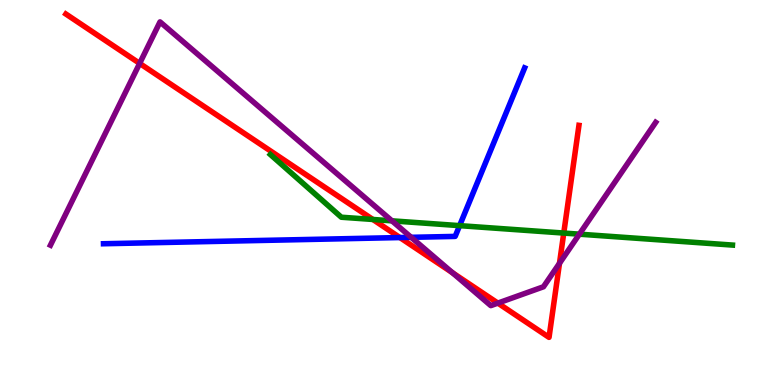[{'lines': ['blue', 'red'], 'intersections': [{'x': 5.16, 'y': 3.83}]}, {'lines': ['green', 'red'], 'intersections': [{'x': 4.81, 'y': 4.3}, {'x': 7.27, 'y': 3.95}]}, {'lines': ['purple', 'red'], 'intersections': [{'x': 1.8, 'y': 8.35}, {'x': 5.84, 'y': 2.92}, {'x': 6.42, 'y': 2.13}, {'x': 7.22, 'y': 3.16}]}, {'lines': ['blue', 'green'], 'intersections': [{'x': 5.93, 'y': 4.14}]}, {'lines': ['blue', 'purple'], 'intersections': [{'x': 5.31, 'y': 3.84}]}, {'lines': ['green', 'purple'], 'intersections': [{'x': 5.06, 'y': 4.26}, {'x': 7.48, 'y': 3.92}]}]